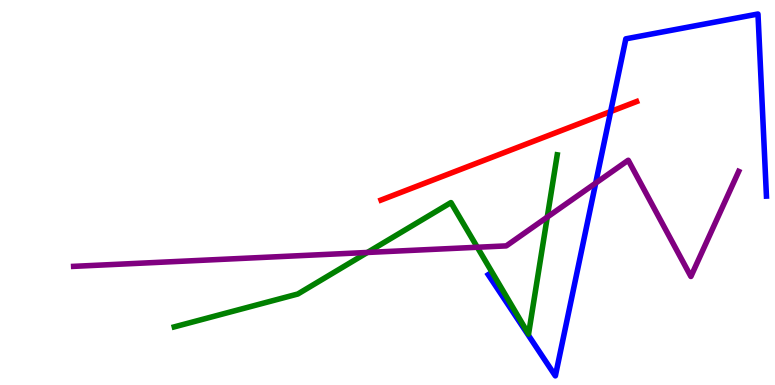[{'lines': ['blue', 'red'], 'intersections': [{'x': 7.88, 'y': 7.1}]}, {'lines': ['green', 'red'], 'intersections': []}, {'lines': ['purple', 'red'], 'intersections': []}, {'lines': ['blue', 'green'], 'intersections': []}, {'lines': ['blue', 'purple'], 'intersections': [{'x': 7.69, 'y': 5.24}]}, {'lines': ['green', 'purple'], 'intersections': [{'x': 4.74, 'y': 3.44}, {'x': 6.16, 'y': 3.58}, {'x': 7.06, 'y': 4.36}]}]